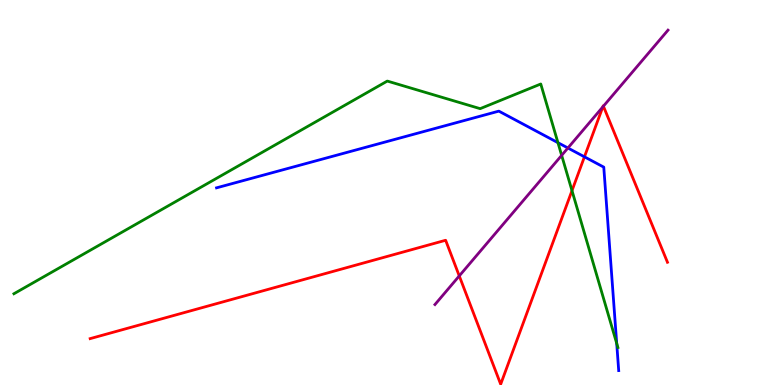[{'lines': ['blue', 'red'], 'intersections': [{'x': 7.54, 'y': 5.93}]}, {'lines': ['green', 'red'], 'intersections': [{'x': 7.38, 'y': 5.05}]}, {'lines': ['purple', 'red'], 'intersections': [{'x': 5.93, 'y': 2.83}, {'x': 7.78, 'y': 7.22}, {'x': 7.79, 'y': 7.24}]}, {'lines': ['blue', 'green'], 'intersections': [{'x': 7.2, 'y': 6.29}, {'x': 7.96, 'y': 1.08}]}, {'lines': ['blue', 'purple'], 'intersections': [{'x': 7.33, 'y': 6.16}]}, {'lines': ['green', 'purple'], 'intersections': [{'x': 7.25, 'y': 5.96}]}]